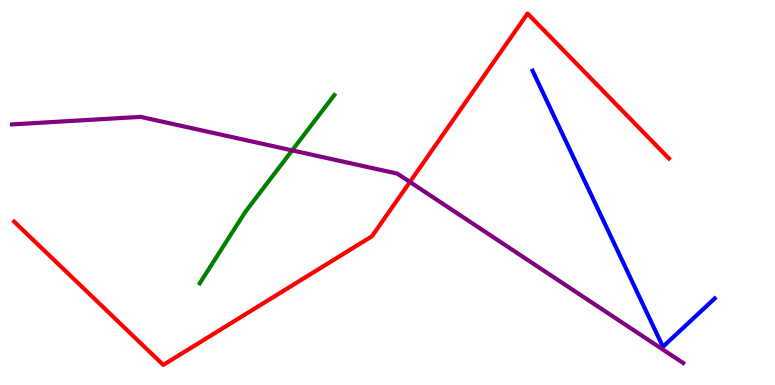[{'lines': ['blue', 'red'], 'intersections': []}, {'lines': ['green', 'red'], 'intersections': []}, {'lines': ['purple', 'red'], 'intersections': [{'x': 5.29, 'y': 5.27}]}, {'lines': ['blue', 'green'], 'intersections': []}, {'lines': ['blue', 'purple'], 'intersections': []}, {'lines': ['green', 'purple'], 'intersections': [{'x': 3.77, 'y': 6.09}]}]